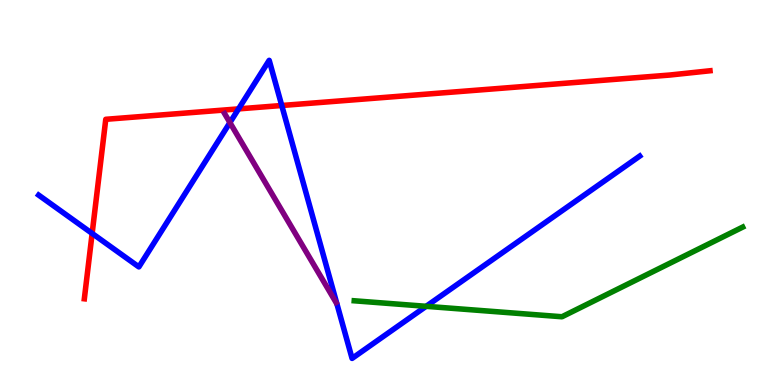[{'lines': ['blue', 'red'], 'intersections': [{'x': 1.19, 'y': 3.94}, {'x': 3.08, 'y': 7.17}, {'x': 3.64, 'y': 7.26}]}, {'lines': ['green', 'red'], 'intersections': []}, {'lines': ['purple', 'red'], 'intersections': []}, {'lines': ['blue', 'green'], 'intersections': [{'x': 5.5, 'y': 2.04}]}, {'lines': ['blue', 'purple'], 'intersections': [{'x': 2.97, 'y': 6.82}]}, {'lines': ['green', 'purple'], 'intersections': []}]